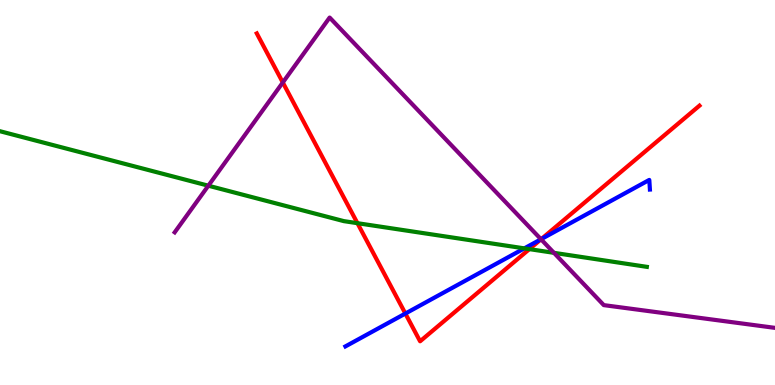[{'lines': ['blue', 'red'], 'intersections': [{'x': 5.23, 'y': 1.86}, {'x': 6.98, 'y': 3.79}]}, {'lines': ['green', 'red'], 'intersections': [{'x': 4.61, 'y': 4.2}, {'x': 6.83, 'y': 3.53}]}, {'lines': ['purple', 'red'], 'intersections': [{'x': 3.65, 'y': 7.86}, {'x': 6.98, 'y': 3.78}]}, {'lines': ['blue', 'green'], 'intersections': [{'x': 6.77, 'y': 3.55}]}, {'lines': ['blue', 'purple'], 'intersections': [{'x': 6.98, 'y': 3.79}]}, {'lines': ['green', 'purple'], 'intersections': [{'x': 2.69, 'y': 5.18}, {'x': 7.15, 'y': 3.43}]}]